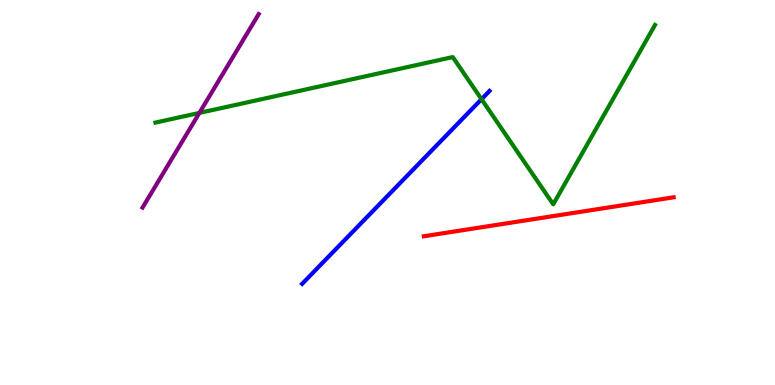[{'lines': ['blue', 'red'], 'intersections': []}, {'lines': ['green', 'red'], 'intersections': []}, {'lines': ['purple', 'red'], 'intersections': []}, {'lines': ['blue', 'green'], 'intersections': [{'x': 6.21, 'y': 7.42}]}, {'lines': ['blue', 'purple'], 'intersections': []}, {'lines': ['green', 'purple'], 'intersections': [{'x': 2.57, 'y': 7.07}]}]